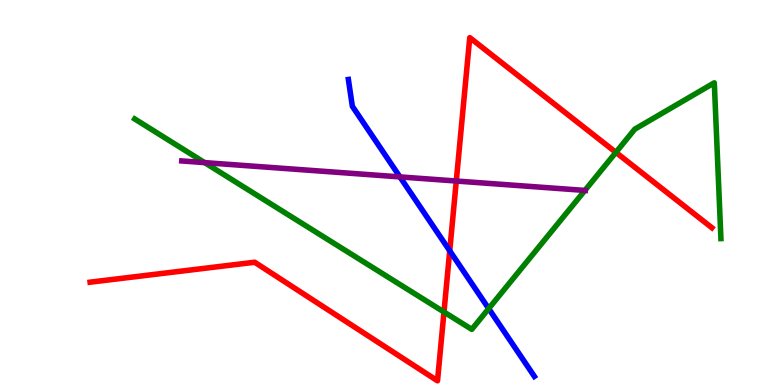[{'lines': ['blue', 'red'], 'intersections': [{'x': 5.8, 'y': 3.49}]}, {'lines': ['green', 'red'], 'intersections': [{'x': 5.73, 'y': 1.9}, {'x': 7.95, 'y': 6.04}]}, {'lines': ['purple', 'red'], 'intersections': [{'x': 5.89, 'y': 5.3}]}, {'lines': ['blue', 'green'], 'intersections': [{'x': 6.31, 'y': 1.98}]}, {'lines': ['blue', 'purple'], 'intersections': [{'x': 5.16, 'y': 5.41}]}, {'lines': ['green', 'purple'], 'intersections': [{'x': 2.64, 'y': 5.78}, {'x': 7.55, 'y': 5.05}]}]